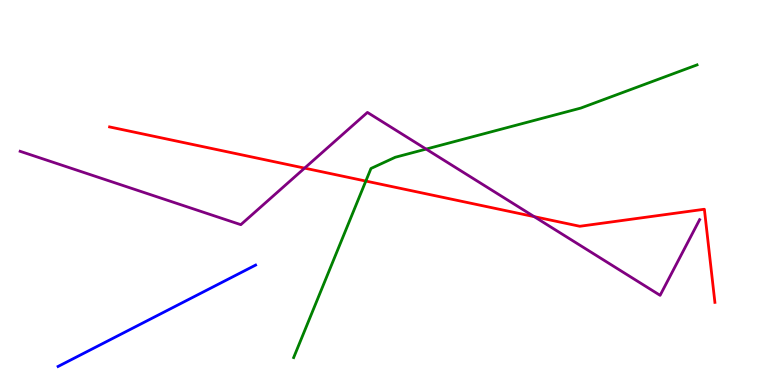[{'lines': ['blue', 'red'], 'intersections': []}, {'lines': ['green', 'red'], 'intersections': [{'x': 4.72, 'y': 5.3}]}, {'lines': ['purple', 'red'], 'intersections': [{'x': 3.93, 'y': 5.63}, {'x': 6.89, 'y': 4.37}]}, {'lines': ['blue', 'green'], 'intersections': []}, {'lines': ['blue', 'purple'], 'intersections': []}, {'lines': ['green', 'purple'], 'intersections': [{'x': 5.5, 'y': 6.13}]}]